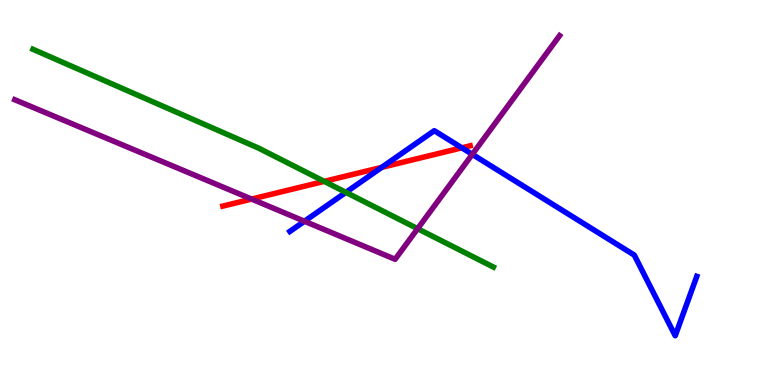[{'lines': ['blue', 'red'], 'intersections': [{'x': 4.93, 'y': 5.65}, {'x': 5.96, 'y': 6.16}]}, {'lines': ['green', 'red'], 'intersections': [{'x': 4.18, 'y': 5.29}]}, {'lines': ['purple', 'red'], 'intersections': [{'x': 3.25, 'y': 4.83}]}, {'lines': ['blue', 'green'], 'intersections': [{'x': 4.46, 'y': 5.0}]}, {'lines': ['blue', 'purple'], 'intersections': [{'x': 3.93, 'y': 4.25}, {'x': 6.09, 'y': 5.99}]}, {'lines': ['green', 'purple'], 'intersections': [{'x': 5.39, 'y': 4.06}]}]